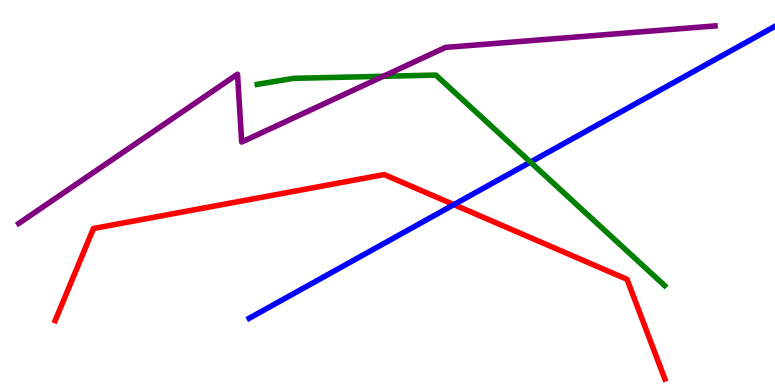[{'lines': ['blue', 'red'], 'intersections': [{'x': 5.86, 'y': 4.69}]}, {'lines': ['green', 'red'], 'intersections': []}, {'lines': ['purple', 'red'], 'intersections': []}, {'lines': ['blue', 'green'], 'intersections': [{'x': 6.84, 'y': 5.79}]}, {'lines': ['blue', 'purple'], 'intersections': []}, {'lines': ['green', 'purple'], 'intersections': [{'x': 4.95, 'y': 8.02}]}]